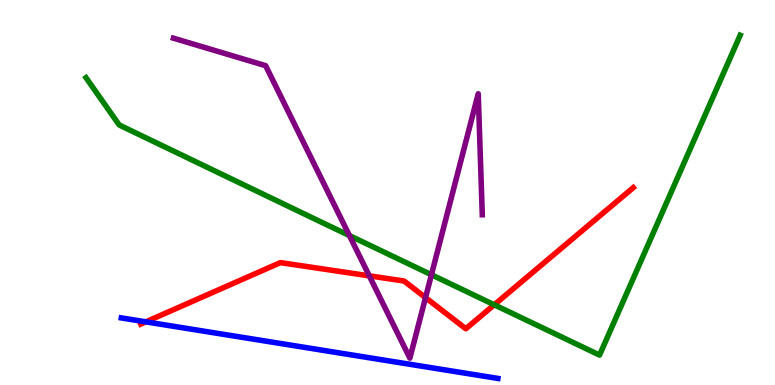[{'lines': ['blue', 'red'], 'intersections': [{'x': 1.88, 'y': 1.64}]}, {'lines': ['green', 'red'], 'intersections': [{'x': 6.38, 'y': 2.08}]}, {'lines': ['purple', 'red'], 'intersections': [{'x': 4.77, 'y': 2.84}, {'x': 5.49, 'y': 2.27}]}, {'lines': ['blue', 'green'], 'intersections': []}, {'lines': ['blue', 'purple'], 'intersections': []}, {'lines': ['green', 'purple'], 'intersections': [{'x': 4.51, 'y': 3.88}, {'x': 5.57, 'y': 2.86}]}]